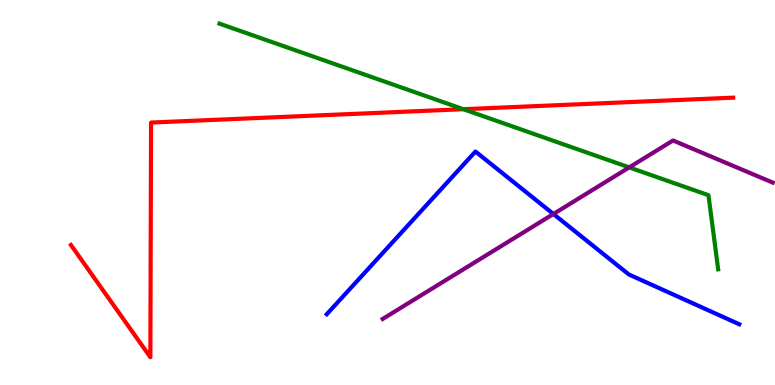[{'lines': ['blue', 'red'], 'intersections': []}, {'lines': ['green', 'red'], 'intersections': [{'x': 5.98, 'y': 7.16}]}, {'lines': ['purple', 'red'], 'intersections': []}, {'lines': ['blue', 'green'], 'intersections': []}, {'lines': ['blue', 'purple'], 'intersections': [{'x': 7.14, 'y': 4.44}]}, {'lines': ['green', 'purple'], 'intersections': [{'x': 8.12, 'y': 5.65}]}]